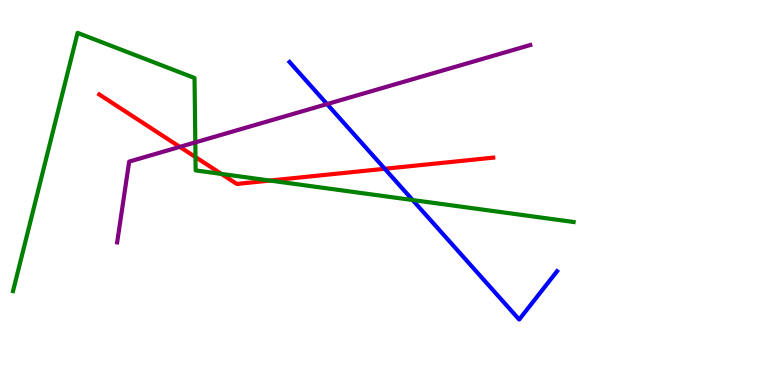[{'lines': ['blue', 'red'], 'intersections': [{'x': 4.96, 'y': 5.62}]}, {'lines': ['green', 'red'], 'intersections': [{'x': 2.52, 'y': 5.92}, {'x': 2.86, 'y': 5.48}, {'x': 3.48, 'y': 5.31}]}, {'lines': ['purple', 'red'], 'intersections': [{'x': 2.32, 'y': 6.18}]}, {'lines': ['blue', 'green'], 'intersections': [{'x': 5.32, 'y': 4.8}]}, {'lines': ['blue', 'purple'], 'intersections': [{'x': 4.22, 'y': 7.3}]}, {'lines': ['green', 'purple'], 'intersections': [{'x': 2.52, 'y': 6.3}]}]